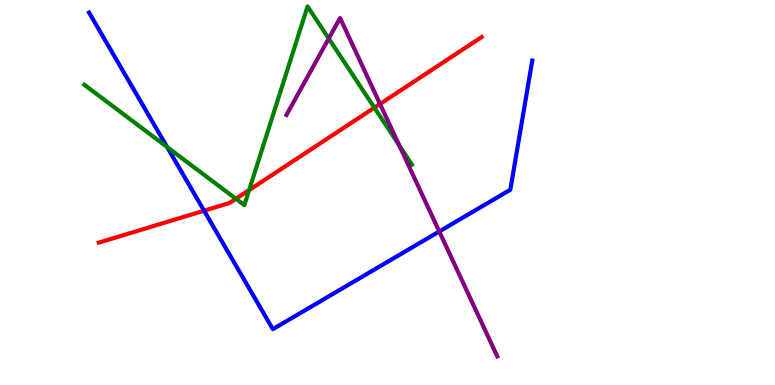[{'lines': ['blue', 'red'], 'intersections': [{'x': 2.63, 'y': 4.53}]}, {'lines': ['green', 'red'], 'intersections': [{'x': 3.04, 'y': 4.84}, {'x': 3.21, 'y': 5.06}, {'x': 4.83, 'y': 7.2}]}, {'lines': ['purple', 'red'], 'intersections': [{'x': 4.9, 'y': 7.3}]}, {'lines': ['blue', 'green'], 'intersections': [{'x': 2.16, 'y': 6.18}]}, {'lines': ['blue', 'purple'], 'intersections': [{'x': 5.67, 'y': 3.99}]}, {'lines': ['green', 'purple'], 'intersections': [{'x': 4.24, 'y': 9.0}, {'x': 5.15, 'y': 6.22}]}]